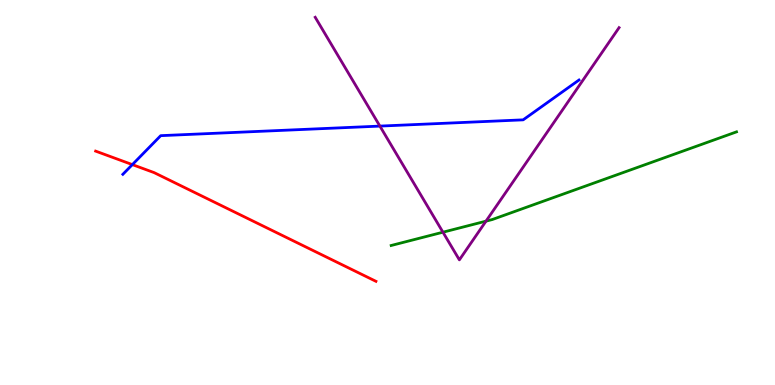[{'lines': ['blue', 'red'], 'intersections': [{'x': 1.71, 'y': 5.72}]}, {'lines': ['green', 'red'], 'intersections': []}, {'lines': ['purple', 'red'], 'intersections': []}, {'lines': ['blue', 'green'], 'intersections': []}, {'lines': ['blue', 'purple'], 'intersections': [{'x': 4.9, 'y': 6.72}]}, {'lines': ['green', 'purple'], 'intersections': [{'x': 5.72, 'y': 3.97}, {'x': 6.27, 'y': 4.26}]}]